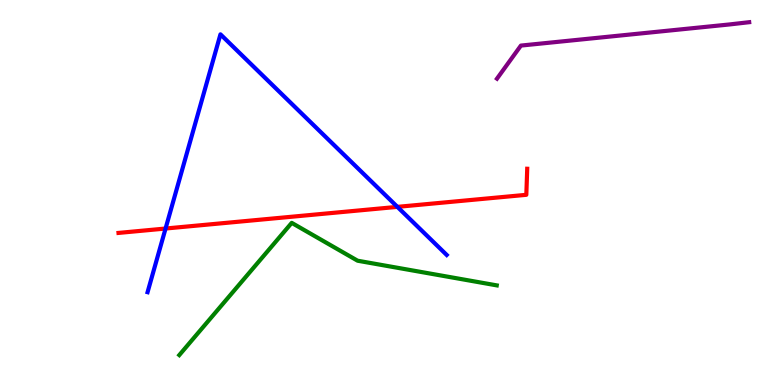[{'lines': ['blue', 'red'], 'intersections': [{'x': 2.14, 'y': 4.06}, {'x': 5.13, 'y': 4.63}]}, {'lines': ['green', 'red'], 'intersections': []}, {'lines': ['purple', 'red'], 'intersections': []}, {'lines': ['blue', 'green'], 'intersections': []}, {'lines': ['blue', 'purple'], 'intersections': []}, {'lines': ['green', 'purple'], 'intersections': []}]